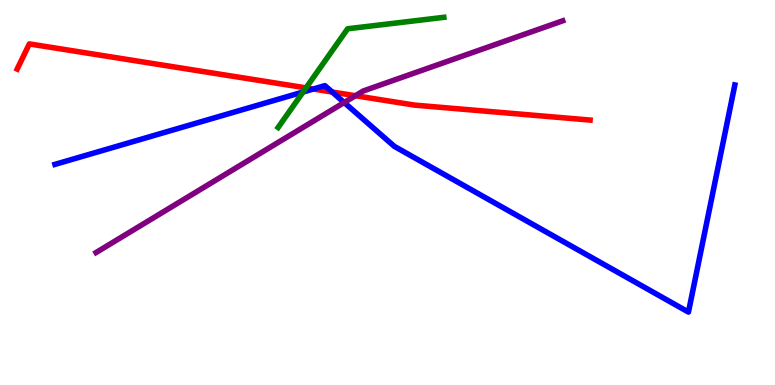[{'lines': ['blue', 'red'], 'intersections': [{'x': 4.04, 'y': 7.69}, {'x': 4.29, 'y': 7.61}]}, {'lines': ['green', 'red'], 'intersections': [{'x': 3.95, 'y': 7.72}]}, {'lines': ['purple', 'red'], 'intersections': [{'x': 4.59, 'y': 7.51}]}, {'lines': ['blue', 'green'], 'intersections': [{'x': 3.91, 'y': 7.61}]}, {'lines': ['blue', 'purple'], 'intersections': [{'x': 4.44, 'y': 7.34}]}, {'lines': ['green', 'purple'], 'intersections': []}]